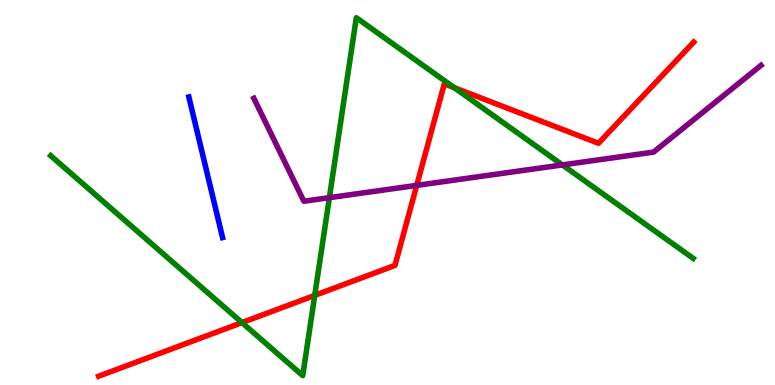[{'lines': ['blue', 'red'], 'intersections': []}, {'lines': ['green', 'red'], 'intersections': [{'x': 3.12, 'y': 1.62}, {'x': 4.06, 'y': 2.33}, {'x': 5.86, 'y': 7.72}]}, {'lines': ['purple', 'red'], 'intersections': [{'x': 5.38, 'y': 5.18}]}, {'lines': ['blue', 'green'], 'intersections': []}, {'lines': ['blue', 'purple'], 'intersections': []}, {'lines': ['green', 'purple'], 'intersections': [{'x': 4.25, 'y': 4.87}, {'x': 7.26, 'y': 5.72}]}]